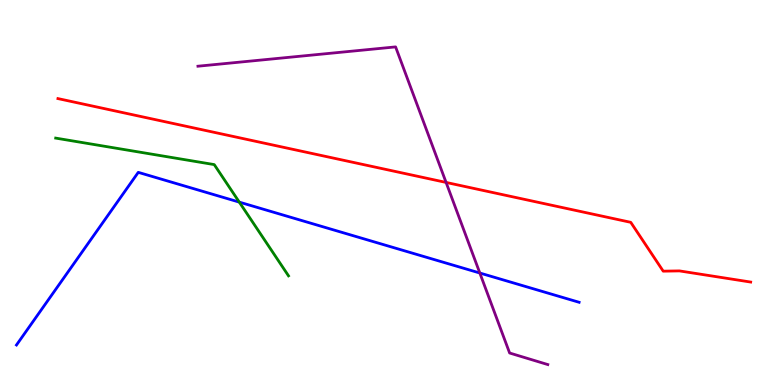[{'lines': ['blue', 'red'], 'intersections': []}, {'lines': ['green', 'red'], 'intersections': []}, {'lines': ['purple', 'red'], 'intersections': [{'x': 5.76, 'y': 5.26}]}, {'lines': ['blue', 'green'], 'intersections': [{'x': 3.09, 'y': 4.75}]}, {'lines': ['blue', 'purple'], 'intersections': [{'x': 6.19, 'y': 2.91}]}, {'lines': ['green', 'purple'], 'intersections': []}]